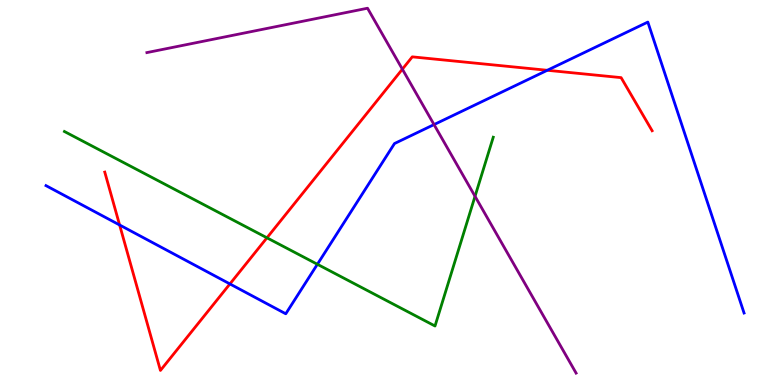[{'lines': ['blue', 'red'], 'intersections': [{'x': 1.54, 'y': 4.16}, {'x': 2.97, 'y': 2.63}, {'x': 7.06, 'y': 8.17}]}, {'lines': ['green', 'red'], 'intersections': [{'x': 3.44, 'y': 3.82}]}, {'lines': ['purple', 'red'], 'intersections': [{'x': 5.19, 'y': 8.2}]}, {'lines': ['blue', 'green'], 'intersections': [{'x': 4.1, 'y': 3.14}]}, {'lines': ['blue', 'purple'], 'intersections': [{'x': 5.6, 'y': 6.76}]}, {'lines': ['green', 'purple'], 'intersections': [{'x': 6.13, 'y': 4.9}]}]